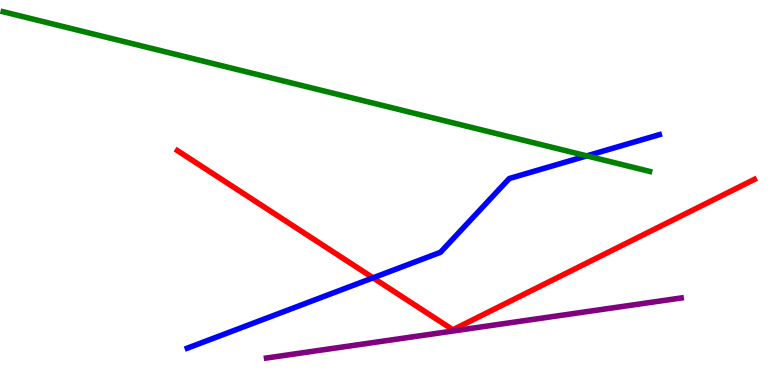[{'lines': ['blue', 'red'], 'intersections': [{'x': 4.81, 'y': 2.78}]}, {'lines': ['green', 'red'], 'intersections': []}, {'lines': ['purple', 'red'], 'intersections': []}, {'lines': ['blue', 'green'], 'intersections': [{'x': 7.57, 'y': 5.95}]}, {'lines': ['blue', 'purple'], 'intersections': []}, {'lines': ['green', 'purple'], 'intersections': []}]